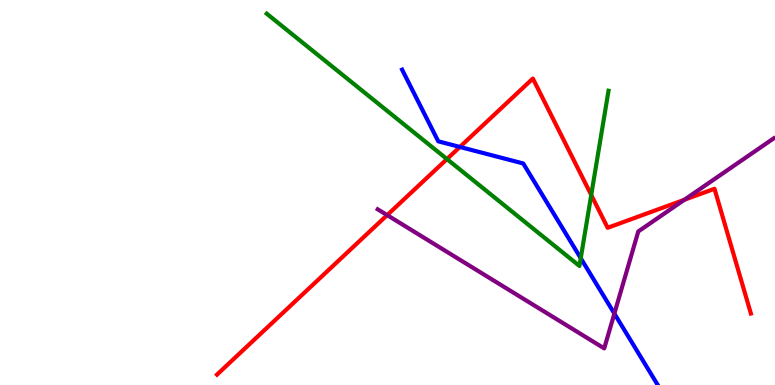[{'lines': ['blue', 'red'], 'intersections': [{'x': 5.93, 'y': 6.18}]}, {'lines': ['green', 'red'], 'intersections': [{'x': 5.77, 'y': 5.87}, {'x': 7.63, 'y': 4.94}]}, {'lines': ['purple', 'red'], 'intersections': [{'x': 5.0, 'y': 4.41}, {'x': 8.83, 'y': 4.81}]}, {'lines': ['blue', 'green'], 'intersections': [{'x': 7.49, 'y': 3.29}]}, {'lines': ['blue', 'purple'], 'intersections': [{'x': 7.93, 'y': 1.86}]}, {'lines': ['green', 'purple'], 'intersections': []}]